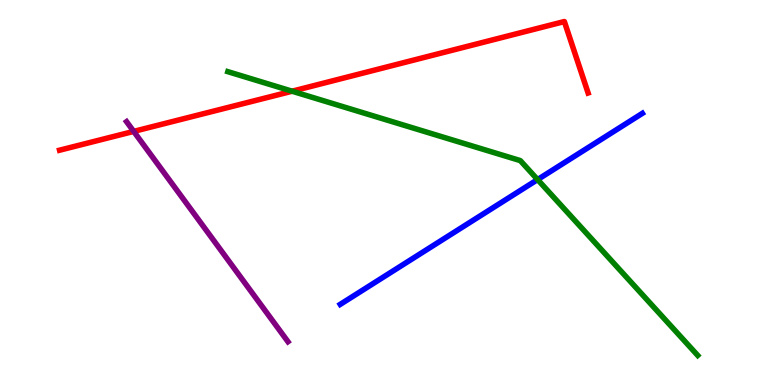[{'lines': ['blue', 'red'], 'intersections': []}, {'lines': ['green', 'red'], 'intersections': [{'x': 3.77, 'y': 7.63}]}, {'lines': ['purple', 'red'], 'intersections': [{'x': 1.73, 'y': 6.59}]}, {'lines': ['blue', 'green'], 'intersections': [{'x': 6.94, 'y': 5.34}]}, {'lines': ['blue', 'purple'], 'intersections': []}, {'lines': ['green', 'purple'], 'intersections': []}]